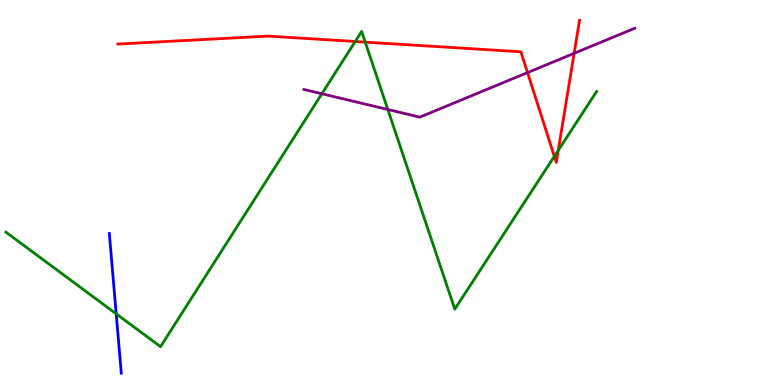[{'lines': ['blue', 'red'], 'intersections': []}, {'lines': ['green', 'red'], 'intersections': [{'x': 4.58, 'y': 8.92}, {'x': 4.71, 'y': 8.91}, {'x': 7.15, 'y': 5.94}, {'x': 7.2, 'y': 6.09}]}, {'lines': ['purple', 'red'], 'intersections': [{'x': 6.81, 'y': 8.11}, {'x': 7.41, 'y': 8.61}]}, {'lines': ['blue', 'green'], 'intersections': [{'x': 1.5, 'y': 1.85}]}, {'lines': ['blue', 'purple'], 'intersections': []}, {'lines': ['green', 'purple'], 'intersections': [{'x': 4.15, 'y': 7.56}, {'x': 5.0, 'y': 7.16}]}]